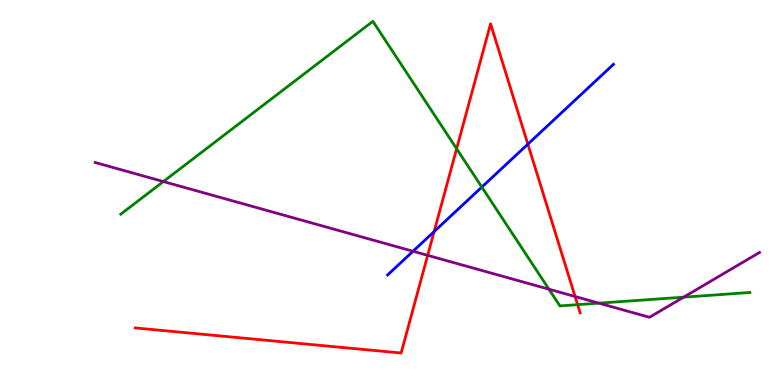[{'lines': ['blue', 'red'], 'intersections': [{'x': 5.6, 'y': 3.98}, {'x': 6.81, 'y': 6.26}]}, {'lines': ['green', 'red'], 'intersections': [{'x': 5.89, 'y': 6.14}, {'x': 7.45, 'y': 2.09}]}, {'lines': ['purple', 'red'], 'intersections': [{'x': 5.52, 'y': 3.37}, {'x': 7.42, 'y': 2.3}]}, {'lines': ['blue', 'green'], 'intersections': [{'x': 6.22, 'y': 5.14}]}, {'lines': ['blue', 'purple'], 'intersections': [{'x': 5.33, 'y': 3.47}]}, {'lines': ['green', 'purple'], 'intersections': [{'x': 2.11, 'y': 5.28}, {'x': 7.08, 'y': 2.49}, {'x': 7.73, 'y': 2.13}, {'x': 8.82, 'y': 2.28}]}]